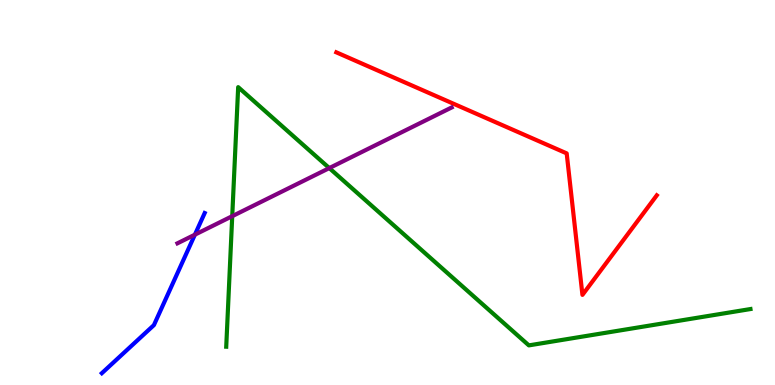[{'lines': ['blue', 'red'], 'intersections': []}, {'lines': ['green', 'red'], 'intersections': []}, {'lines': ['purple', 'red'], 'intersections': []}, {'lines': ['blue', 'green'], 'intersections': []}, {'lines': ['blue', 'purple'], 'intersections': [{'x': 2.51, 'y': 3.9}]}, {'lines': ['green', 'purple'], 'intersections': [{'x': 3.0, 'y': 4.39}, {'x': 4.25, 'y': 5.63}]}]